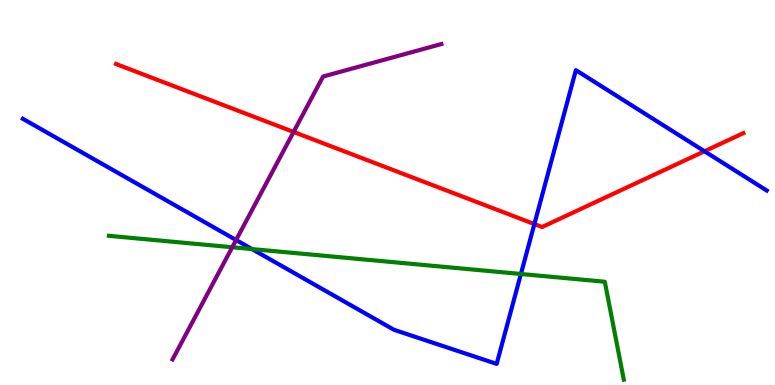[{'lines': ['blue', 'red'], 'intersections': [{'x': 6.9, 'y': 4.18}, {'x': 9.09, 'y': 6.07}]}, {'lines': ['green', 'red'], 'intersections': []}, {'lines': ['purple', 'red'], 'intersections': [{'x': 3.79, 'y': 6.57}]}, {'lines': ['blue', 'green'], 'intersections': [{'x': 3.25, 'y': 3.53}, {'x': 6.72, 'y': 2.88}]}, {'lines': ['blue', 'purple'], 'intersections': [{'x': 3.05, 'y': 3.77}]}, {'lines': ['green', 'purple'], 'intersections': [{'x': 3.0, 'y': 3.58}]}]